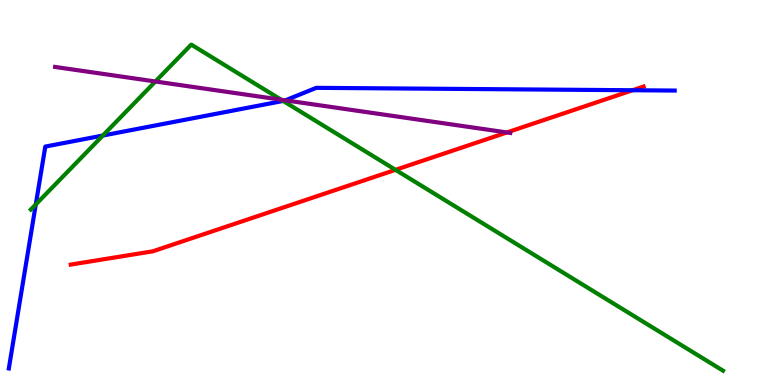[{'lines': ['blue', 'red'], 'intersections': [{'x': 8.16, 'y': 7.66}]}, {'lines': ['green', 'red'], 'intersections': [{'x': 5.1, 'y': 5.59}]}, {'lines': ['purple', 'red'], 'intersections': [{'x': 6.54, 'y': 6.56}]}, {'lines': ['blue', 'green'], 'intersections': [{'x': 0.462, 'y': 4.69}, {'x': 1.33, 'y': 6.48}, {'x': 3.65, 'y': 7.38}]}, {'lines': ['blue', 'purple'], 'intersections': [{'x': 3.68, 'y': 7.39}]}, {'lines': ['green', 'purple'], 'intersections': [{'x': 2.01, 'y': 7.88}, {'x': 3.63, 'y': 7.41}]}]